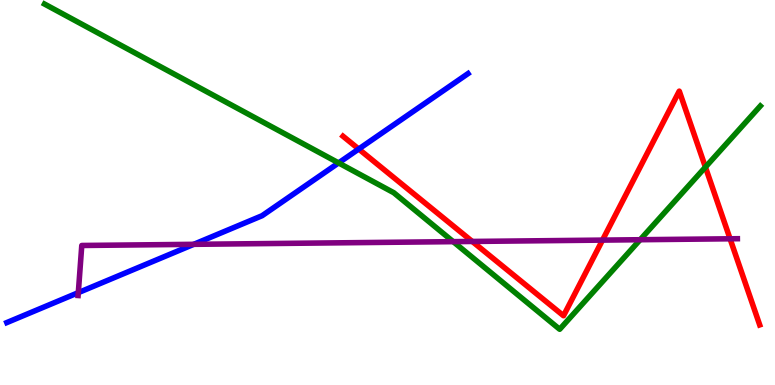[{'lines': ['blue', 'red'], 'intersections': [{'x': 4.63, 'y': 6.13}]}, {'lines': ['green', 'red'], 'intersections': [{'x': 9.1, 'y': 5.66}]}, {'lines': ['purple', 'red'], 'intersections': [{'x': 6.09, 'y': 3.73}, {'x': 7.77, 'y': 3.76}, {'x': 9.42, 'y': 3.8}]}, {'lines': ['blue', 'green'], 'intersections': [{'x': 4.37, 'y': 5.77}]}, {'lines': ['blue', 'purple'], 'intersections': [{'x': 1.01, 'y': 2.4}, {'x': 2.5, 'y': 3.65}]}, {'lines': ['green', 'purple'], 'intersections': [{'x': 5.85, 'y': 3.72}, {'x': 8.26, 'y': 3.77}]}]